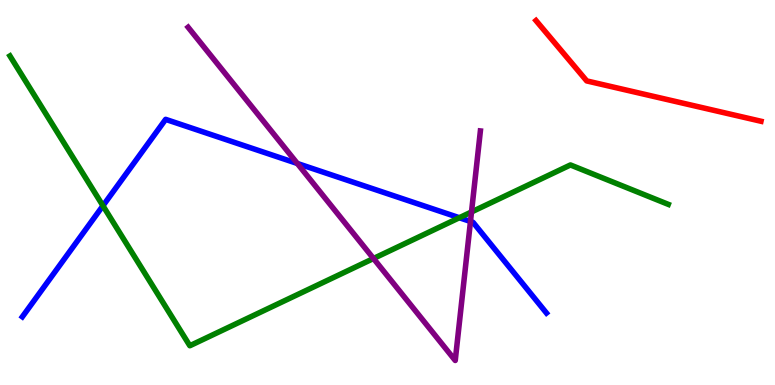[{'lines': ['blue', 'red'], 'intersections': []}, {'lines': ['green', 'red'], 'intersections': []}, {'lines': ['purple', 'red'], 'intersections': []}, {'lines': ['blue', 'green'], 'intersections': [{'x': 1.33, 'y': 4.66}, {'x': 5.93, 'y': 4.34}]}, {'lines': ['blue', 'purple'], 'intersections': [{'x': 3.84, 'y': 5.75}, {'x': 6.07, 'y': 4.25}]}, {'lines': ['green', 'purple'], 'intersections': [{'x': 4.82, 'y': 3.29}, {'x': 6.08, 'y': 4.49}]}]